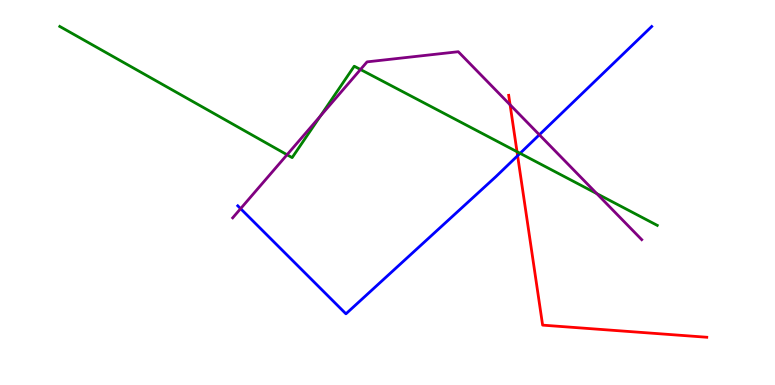[{'lines': ['blue', 'red'], 'intersections': [{'x': 6.68, 'y': 5.96}]}, {'lines': ['green', 'red'], 'intersections': [{'x': 6.67, 'y': 6.06}]}, {'lines': ['purple', 'red'], 'intersections': [{'x': 6.58, 'y': 7.28}]}, {'lines': ['blue', 'green'], 'intersections': [{'x': 6.71, 'y': 6.02}]}, {'lines': ['blue', 'purple'], 'intersections': [{'x': 3.1, 'y': 4.58}, {'x': 6.96, 'y': 6.5}]}, {'lines': ['green', 'purple'], 'intersections': [{'x': 3.7, 'y': 5.98}, {'x': 4.13, 'y': 6.99}, {'x': 4.65, 'y': 8.19}, {'x': 7.7, 'y': 4.97}]}]